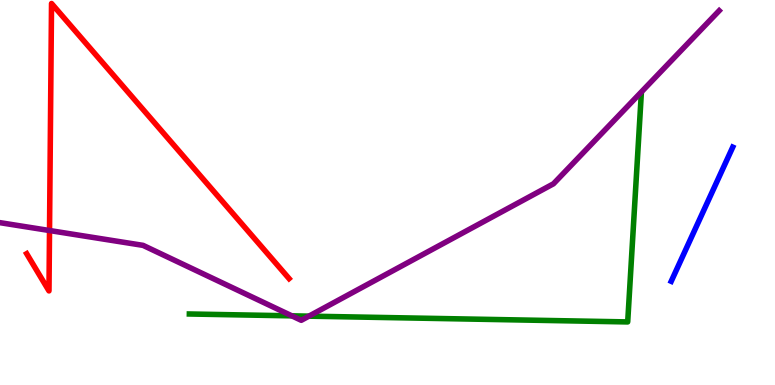[{'lines': ['blue', 'red'], 'intersections': []}, {'lines': ['green', 'red'], 'intersections': []}, {'lines': ['purple', 'red'], 'intersections': [{'x': 0.639, 'y': 4.01}]}, {'lines': ['blue', 'green'], 'intersections': []}, {'lines': ['blue', 'purple'], 'intersections': []}, {'lines': ['green', 'purple'], 'intersections': [{'x': 3.77, 'y': 1.8}, {'x': 3.99, 'y': 1.79}]}]